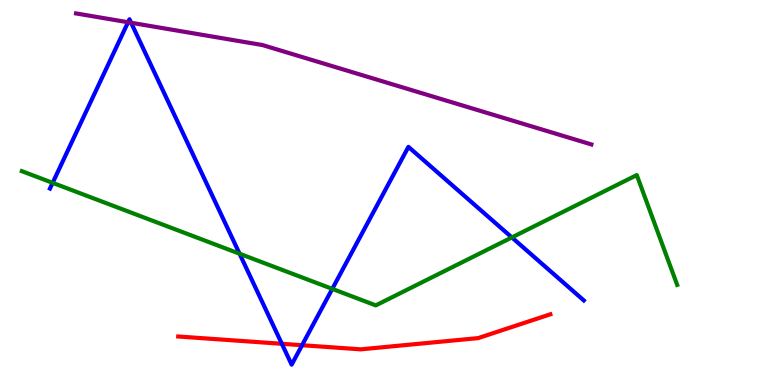[{'lines': ['blue', 'red'], 'intersections': [{'x': 3.64, 'y': 1.07}, {'x': 3.9, 'y': 1.03}]}, {'lines': ['green', 'red'], 'intersections': []}, {'lines': ['purple', 'red'], 'intersections': []}, {'lines': ['blue', 'green'], 'intersections': [{'x': 0.679, 'y': 5.25}, {'x': 3.09, 'y': 3.41}, {'x': 4.29, 'y': 2.5}, {'x': 6.6, 'y': 3.83}]}, {'lines': ['blue', 'purple'], 'intersections': [{'x': 1.65, 'y': 9.42}, {'x': 1.69, 'y': 9.41}]}, {'lines': ['green', 'purple'], 'intersections': []}]